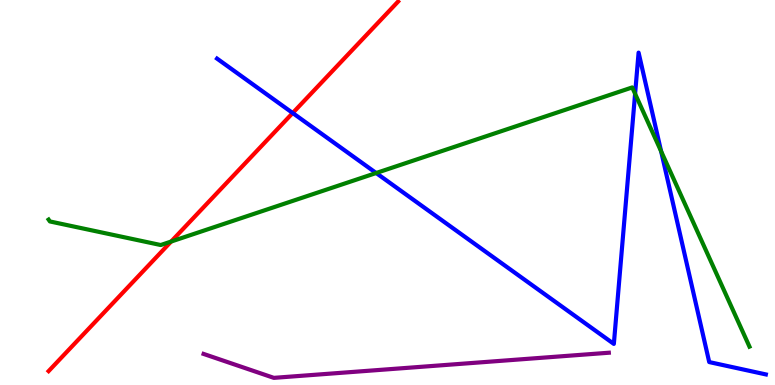[{'lines': ['blue', 'red'], 'intersections': [{'x': 3.78, 'y': 7.06}]}, {'lines': ['green', 'red'], 'intersections': [{'x': 2.21, 'y': 3.73}]}, {'lines': ['purple', 'red'], 'intersections': []}, {'lines': ['blue', 'green'], 'intersections': [{'x': 4.85, 'y': 5.51}, {'x': 8.19, 'y': 7.56}, {'x': 8.53, 'y': 6.07}]}, {'lines': ['blue', 'purple'], 'intersections': []}, {'lines': ['green', 'purple'], 'intersections': []}]